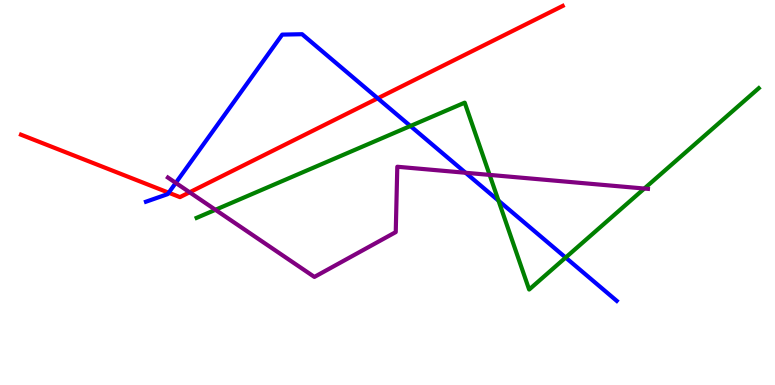[{'lines': ['blue', 'red'], 'intersections': [{'x': 2.18, 'y': 4.99}, {'x': 4.87, 'y': 7.45}]}, {'lines': ['green', 'red'], 'intersections': []}, {'lines': ['purple', 'red'], 'intersections': [{'x': 2.45, 'y': 5.01}]}, {'lines': ['blue', 'green'], 'intersections': [{'x': 5.3, 'y': 6.73}, {'x': 6.43, 'y': 4.79}, {'x': 7.3, 'y': 3.31}]}, {'lines': ['blue', 'purple'], 'intersections': [{'x': 2.27, 'y': 5.25}, {'x': 6.01, 'y': 5.51}]}, {'lines': ['green', 'purple'], 'intersections': [{'x': 2.78, 'y': 4.55}, {'x': 6.32, 'y': 5.46}, {'x': 8.31, 'y': 5.1}]}]